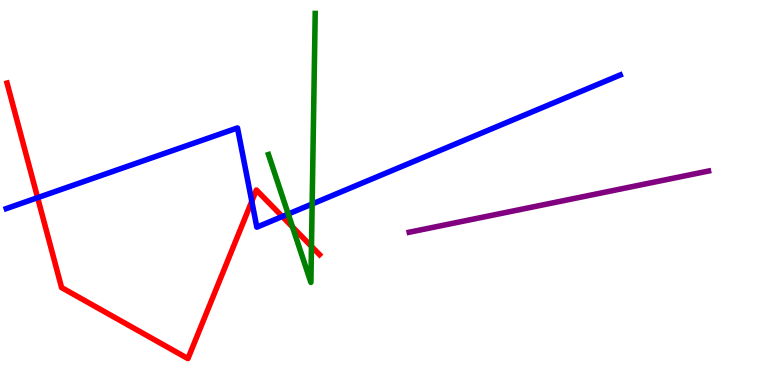[{'lines': ['blue', 'red'], 'intersections': [{'x': 0.485, 'y': 4.87}, {'x': 3.25, 'y': 4.77}, {'x': 3.64, 'y': 4.38}]}, {'lines': ['green', 'red'], 'intersections': [{'x': 3.77, 'y': 4.1}, {'x': 4.02, 'y': 3.6}]}, {'lines': ['purple', 'red'], 'intersections': []}, {'lines': ['blue', 'green'], 'intersections': [{'x': 3.72, 'y': 4.44}, {'x': 4.03, 'y': 4.7}]}, {'lines': ['blue', 'purple'], 'intersections': []}, {'lines': ['green', 'purple'], 'intersections': []}]